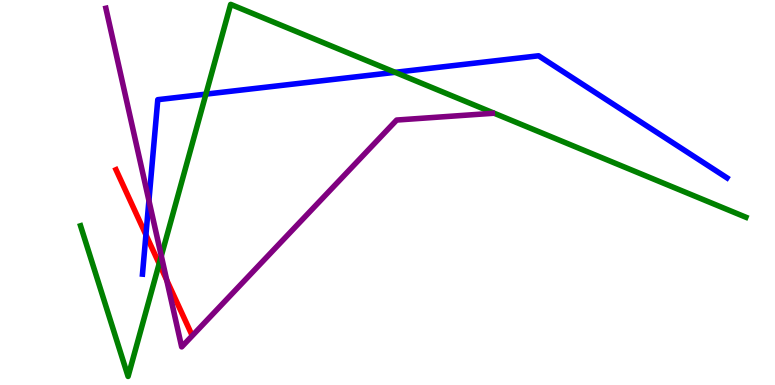[{'lines': ['blue', 'red'], 'intersections': [{'x': 1.88, 'y': 3.9}]}, {'lines': ['green', 'red'], 'intersections': [{'x': 2.05, 'y': 3.15}]}, {'lines': ['purple', 'red'], 'intersections': [{'x': 2.15, 'y': 2.72}]}, {'lines': ['blue', 'green'], 'intersections': [{'x': 2.66, 'y': 7.56}, {'x': 5.1, 'y': 8.12}]}, {'lines': ['blue', 'purple'], 'intersections': [{'x': 1.92, 'y': 4.79}]}, {'lines': ['green', 'purple'], 'intersections': [{'x': 2.08, 'y': 3.35}]}]